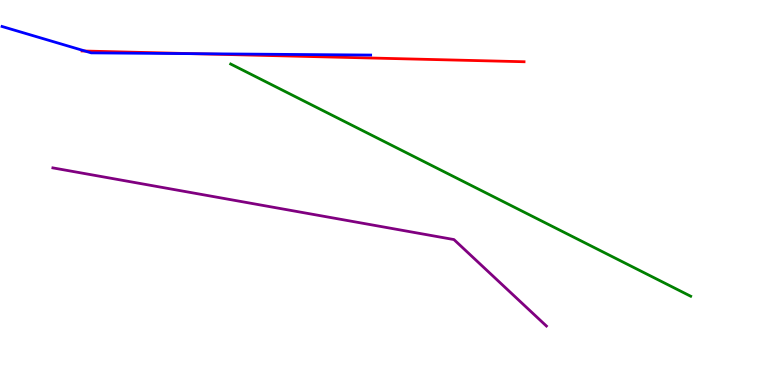[{'lines': ['blue', 'red'], 'intersections': [{'x': 1.1, 'y': 8.67}, {'x': 2.49, 'y': 8.61}]}, {'lines': ['green', 'red'], 'intersections': []}, {'lines': ['purple', 'red'], 'intersections': []}, {'lines': ['blue', 'green'], 'intersections': []}, {'lines': ['blue', 'purple'], 'intersections': []}, {'lines': ['green', 'purple'], 'intersections': []}]